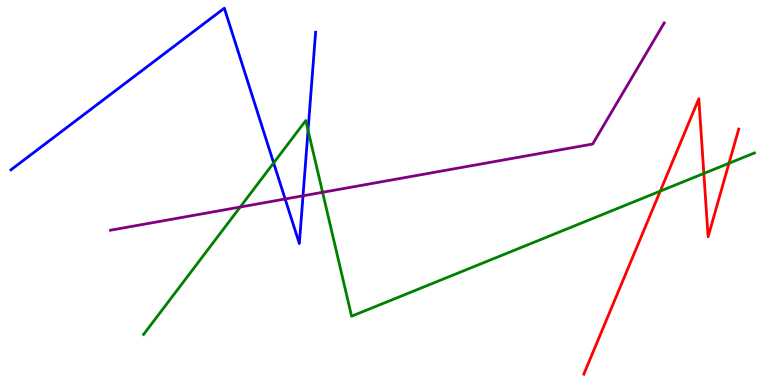[{'lines': ['blue', 'red'], 'intersections': []}, {'lines': ['green', 'red'], 'intersections': [{'x': 8.52, 'y': 5.04}, {'x': 9.08, 'y': 5.49}, {'x': 9.41, 'y': 5.76}]}, {'lines': ['purple', 'red'], 'intersections': []}, {'lines': ['blue', 'green'], 'intersections': [{'x': 3.53, 'y': 5.77}, {'x': 3.97, 'y': 6.62}]}, {'lines': ['blue', 'purple'], 'intersections': [{'x': 3.68, 'y': 4.83}, {'x': 3.91, 'y': 4.91}]}, {'lines': ['green', 'purple'], 'intersections': [{'x': 3.1, 'y': 4.62}, {'x': 4.16, 'y': 5.0}]}]